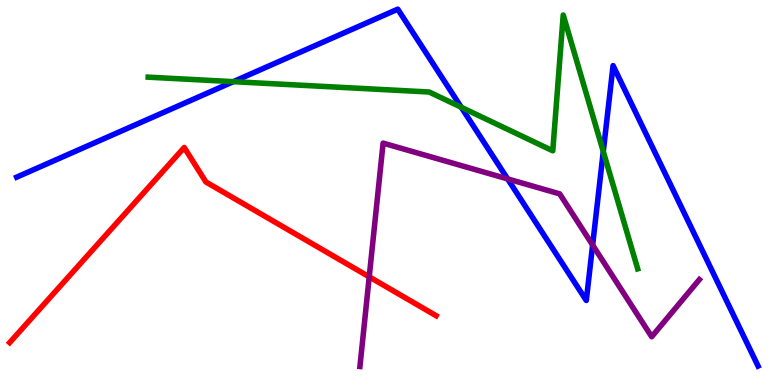[{'lines': ['blue', 'red'], 'intersections': []}, {'lines': ['green', 'red'], 'intersections': []}, {'lines': ['purple', 'red'], 'intersections': [{'x': 4.76, 'y': 2.81}]}, {'lines': ['blue', 'green'], 'intersections': [{'x': 3.01, 'y': 7.88}, {'x': 5.95, 'y': 7.21}, {'x': 7.78, 'y': 6.06}]}, {'lines': ['blue', 'purple'], 'intersections': [{'x': 6.55, 'y': 5.35}, {'x': 7.65, 'y': 3.64}]}, {'lines': ['green', 'purple'], 'intersections': []}]